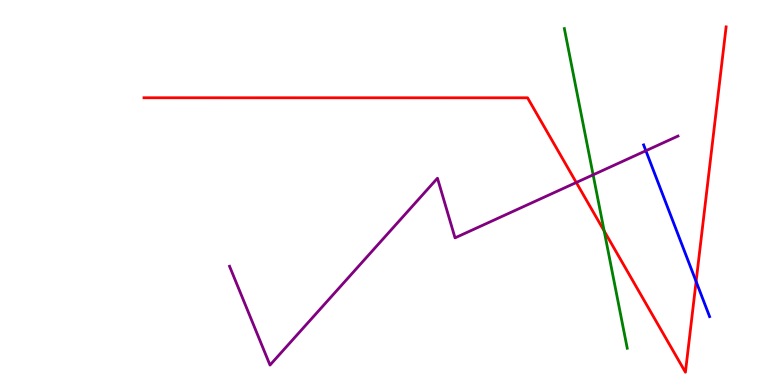[{'lines': ['blue', 'red'], 'intersections': [{'x': 8.98, 'y': 2.69}]}, {'lines': ['green', 'red'], 'intersections': [{'x': 7.8, 'y': 4.0}]}, {'lines': ['purple', 'red'], 'intersections': [{'x': 7.44, 'y': 5.26}]}, {'lines': ['blue', 'green'], 'intersections': []}, {'lines': ['blue', 'purple'], 'intersections': [{'x': 8.33, 'y': 6.08}]}, {'lines': ['green', 'purple'], 'intersections': [{'x': 7.65, 'y': 5.46}]}]